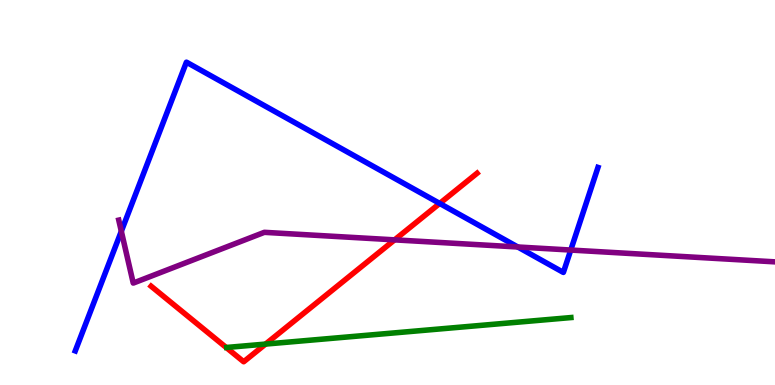[{'lines': ['blue', 'red'], 'intersections': [{'x': 5.67, 'y': 4.72}]}, {'lines': ['green', 'red'], 'intersections': [{'x': 3.43, 'y': 1.06}]}, {'lines': ['purple', 'red'], 'intersections': [{'x': 5.09, 'y': 3.77}]}, {'lines': ['blue', 'green'], 'intersections': []}, {'lines': ['blue', 'purple'], 'intersections': [{'x': 1.57, 'y': 3.99}, {'x': 6.68, 'y': 3.58}, {'x': 7.36, 'y': 3.51}]}, {'lines': ['green', 'purple'], 'intersections': []}]